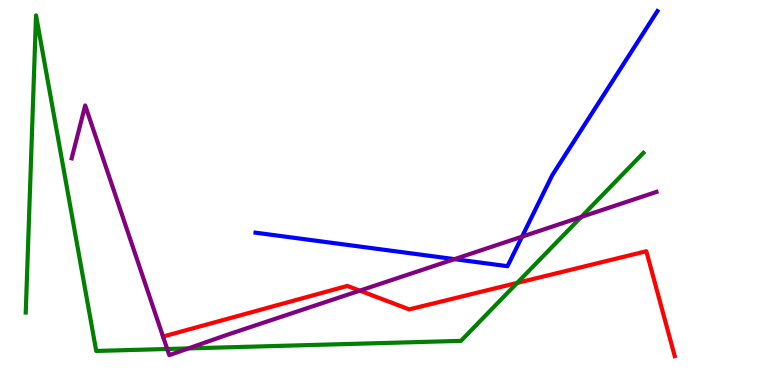[{'lines': ['blue', 'red'], 'intersections': []}, {'lines': ['green', 'red'], 'intersections': [{'x': 6.67, 'y': 2.65}]}, {'lines': ['purple', 'red'], 'intersections': [{'x': 4.64, 'y': 2.45}]}, {'lines': ['blue', 'green'], 'intersections': []}, {'lines': ['blue', 'purple'], 'intersections': [{'x': 5.86, 'y': 3.27}, {'x': 6.74, 'y': 3.85}]}, {'lines': ['green', 'purple'], 'intersections': [{'x': 2.16, 'y': 0.935}, {'x': 2.43, 'y': 0.951}, {'x': 7.5, 'y': 4.36}]}]